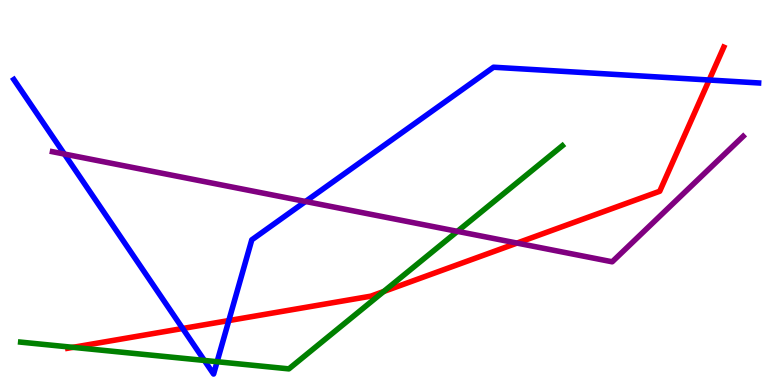[{'lines': ['blue', 'red'], 'intersections': [{'x': 2.36, 'y': 1.47}, {'x': 2.95, 'y': 1.67}, {'x': 9.15, 'y': 7.92}]}, {'lines': ['green', 'red'], 'intersections': [{'x': 0.941, 'y': 0.978}, {'x': 4.95, 'y': 2.43}]}, {'lines': ['purple', 'red'], 'intersections': [{'x': 6.67, 'y': 3.69}]}, {'lines': ['blue', 'green'], 'intersections': [{'x': 2.64, 'y': 0.638}, {'x': 2.8, 'y': 0.605}]}, {'lines': ['blue', 'purple'], 'intersections': [{'x': 0.831, 'y': 6.0}, {'x': 3.94, 'y': 4.77}]}, {'lines': ['green', 'purple'], 'intersections': [{'x': 5.9, 'y': 3.99}]}]